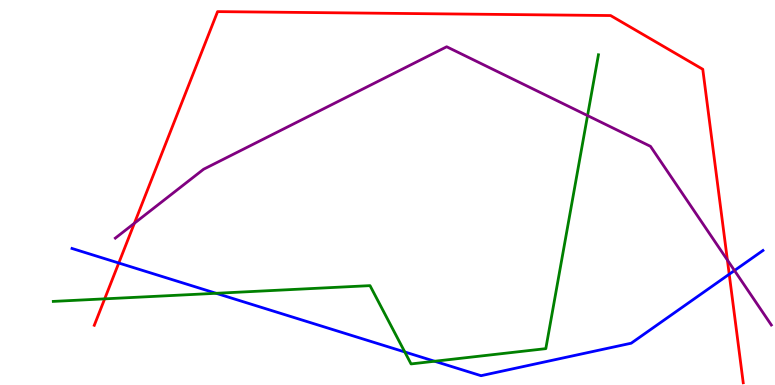[{'lines': ['blue', 'red'], 'intersections': [{'x': 1.53, 'y': 3.17}, {'x': 9.41, 'y': 2.88}]}, {'lines': ['green', 'red'], 'intersections': [{'x': 1.35, 'y': 2.24}]}, {'lines': ['purple', 'red'], 'intersections': [{'x': 1.73, 'y': 4.2}, {'x': 9.39, 'y': 3.25}]}, {'lines': ['blue', 'green'], 'intersections': [{'x': 2.79, 'y': 2.38}, {'x': 5.22, 'y': 0.858}, {'x': 5.61, 'y': 0.617}]}, {'lines': ['blue', 'purple'], 'intersections': [{'x': 9.48, 'y': 2.97}]}, {'lines': ['green', 'purple'], 'intersections': [{'x': 7.58, 'y': 7.0}]}]